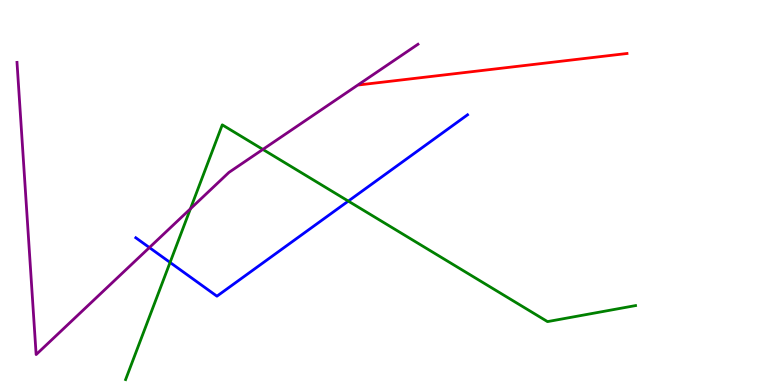[{'lines': ['blue', 'red'], 'intersections': []}, {'lines': ['green', 'red'], 'intersections': []}, {'lines': ['purple', 'red'], 'intersections': []}, {'lines': ['blue', 'green'], 'intersections': [{'x': 2.19, 'y': 3.18}, {'x': 4.49, 'y': 4.78}]}, {'lines': ['blue', 'purple'], 'intersections': [{'x': 1.93, 'y': 3.57}]}, {'lines': ['green', 'purple'], 'intersections': [{'x': 2.46, 'y': 4.58}, {'x': 3.39, 'y': 6.12}]}]